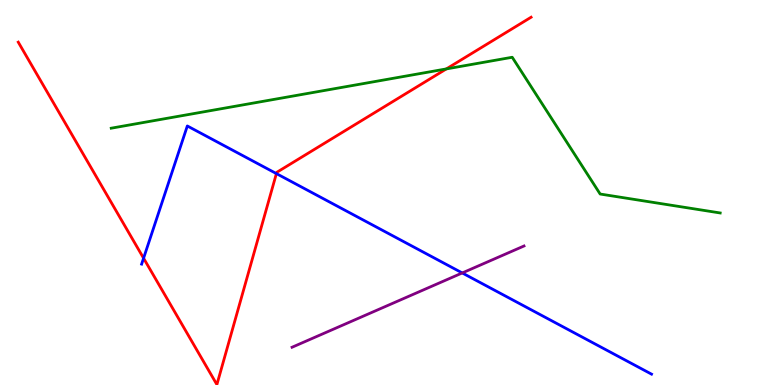[{'lines': ['blue', 'red'], 'intersections': [{'x': 1.85, 'y': 3.29}, {'x': 3.57, 'y': 5.49}]}, {'lines': ['green', 'red'], 'intersections': [{'x': 5.76, 'y': 8.21}]}, {'lines': ['purple', 'red'], 'intersections': []}, {'lines': ['blue', 'green'], 'intersections': []}, {'lines': ['blue', 'purple'], 'intersections': [{'x': 5.96, 'y': 2.91}]}, {'lines': ['green', 'purple'], 'intersections': []}]